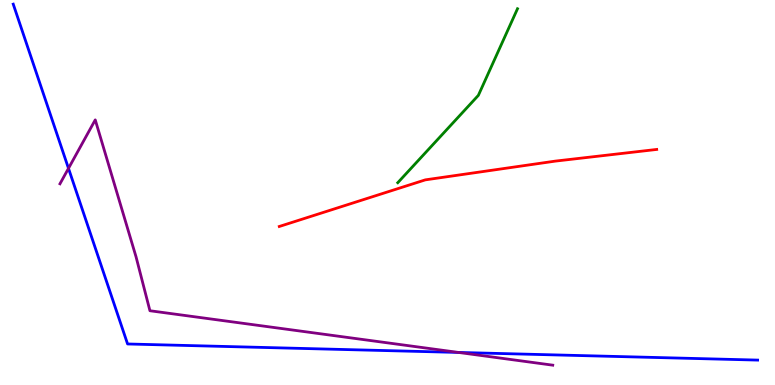[{'lines': ['blue', 'red'], 'intersections': []}, {'lines': ['green', 'red'], 'intersections': []}, {'lines': ['purple', 'red'], 'intersections': []}, {'lines': ['blue', 'green'], 'intersections': []}, {'lines': ['blue', 'purple'], 'intersections': [{'x': 0.884, 'y': 5.63}, {'x': 5.92, 'y': 0.846}]}, {'lines': ['green', 'purple'], 'intersections': []}]